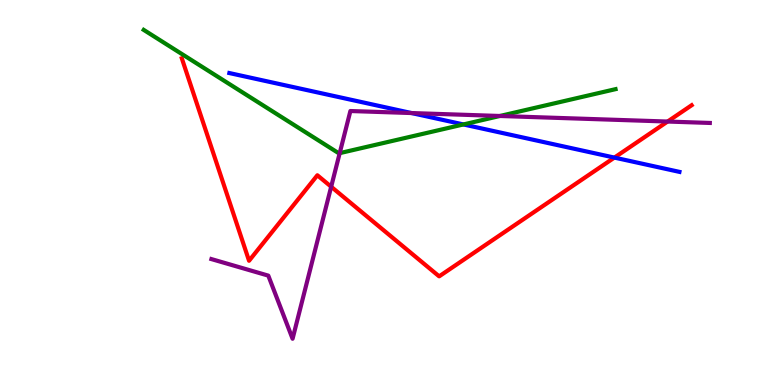[{'lines': ['blue', 'red'], 'intersections': [{'x': 7.93, 'y': 5.91}]}, {'lines': ['green', 'red'], 'intersections': []}, {'lines': ['purple', 'red'], 'intersections': [{'x': 4.27, 'y': 5.15}, {'x': 8.61, 'y': 6.84}]}, {'lines': ['blue', 'green'], 'intersections': [{'x': 5.98, 'y': 6.77}]}, {'lines': ['blue', 'purple'], 'intersections': [{'x': 5.31, 'y': 7.06}]}, {'lines': ['green', 'purple'], 'intersections': [{'x': 4.38, 'y': 6.02}, {'x': 6.45, 'y': 6.99}]}]